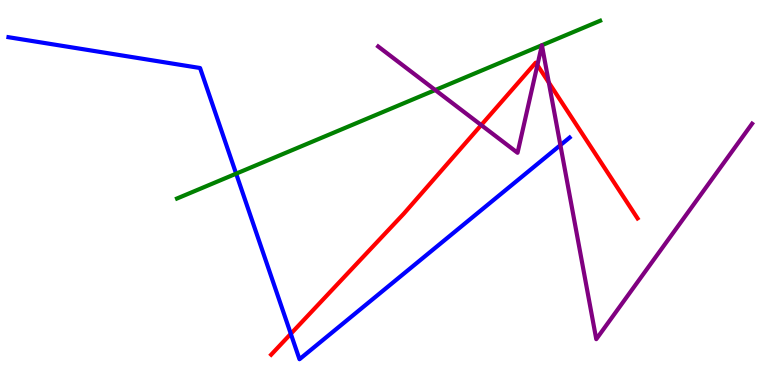[{'lines': ['blue', 'red'], 'intersections': [{'x': 3.75, 'y': 1.33}]}, {'lines': ['green', 'red'], 'intersections': []}, {'lines': ['purple', 'red'], 'intersections': [{'x': 6.21, 'y': 6.75}, {'x': 6.93, 'y': 8.31}, {'x': 7.08, 'y': 7.86}]}, {'lines': ['blue', 'green'], 'intersections': [{'x': 3.05, 'y': 5.49}]}, {'lines': ['blue', 'purple'], 'intersections': [{'x': 7.23, 'y': 6.23}]}, {'lines': ['green', 'purple'], 'intersections': [{'x': 5.62, 'y': 7.66}, {'x': 6.99, 'y': 8.83}, {'x': 6.99, 'y': 8.83}]}]